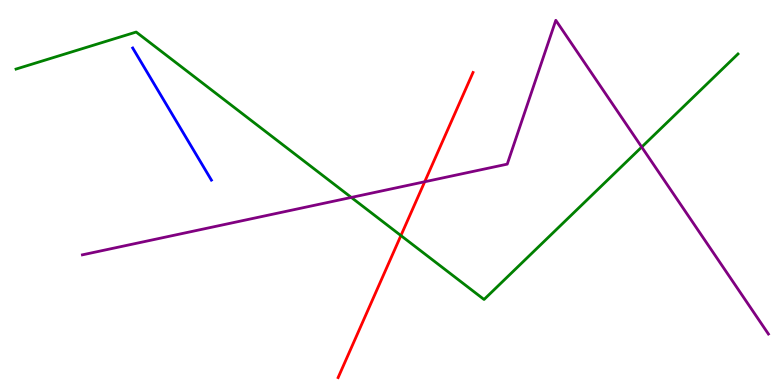[{'lines': ['blue', 'red'], 'intersections': []}, {'lines': ['green', 'red'], 'intersections': [{'x': 5.17, 'y': 3.88}]}, {'lines': ['purple', 'red'], 'intersections': [{'x': 5.48, 'y': 5.28}]}, {'lines': ['blue', 'green'], 'intersections': []}, {'lines': ['blue', 'purple'], 'intersections': []}, {'lines': ['green', 'purple'], 'intersections': [{'x': 4.53, 'y': 4.87}, {'x': 8.28, 'y': 6.18}]}]